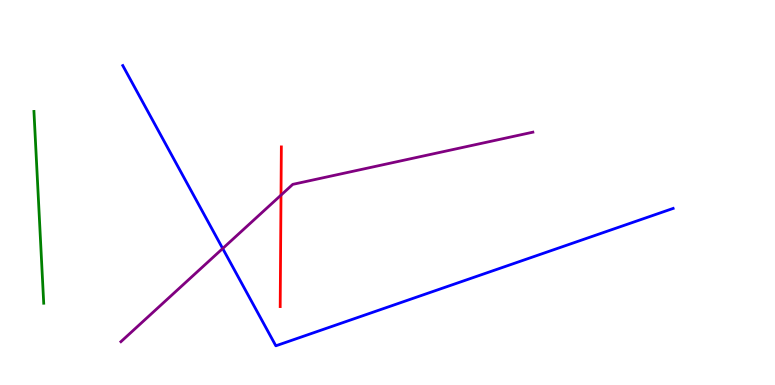[{'lines': ['blue', 'red'], 'intersections': []}, {'lines': ['green', 'red'], 'intersections': []}, {'lines': ['purple', 'red'], 'intersections': [{'x': 3.63, 'y': 4.93}]}, {'lines': ['blue', 'green'], 'intersections': []}, {'lines': ['blue', 'purple'], 'intersections': [{'x': 2.87, 'y': 3.55}]}, {'lines': ['green', 'purple'], 'intersections': []}]